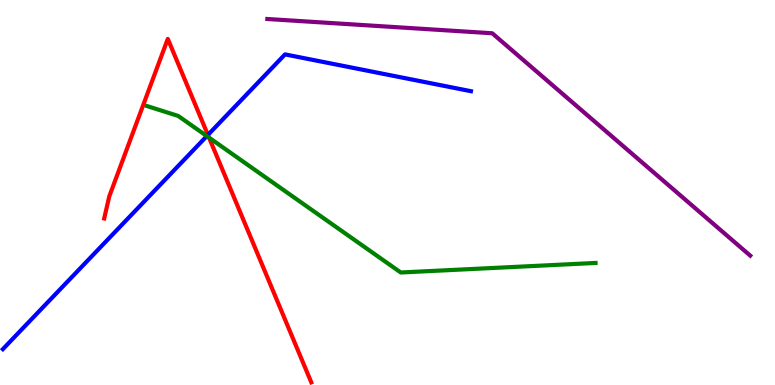[{'lines': ['blue', 'red'], 'intersections': [{'x': 2.68, 'y': 6.5}]}, {'lines': ['green', 'red'], 'intersections': [{'x': 2.7, 'y': 6.42}]}, {'lines': ['purple', 'red'], 'intersections': []}, {'lines': ['blue', 'green'], 'intersections': [{'x': 2.67, 'y': 6.47}]}, {'lines': ['blue', 'purple'], 'intersections': []}, {'lines': ['green', 'purple'], 'intersections': []}]